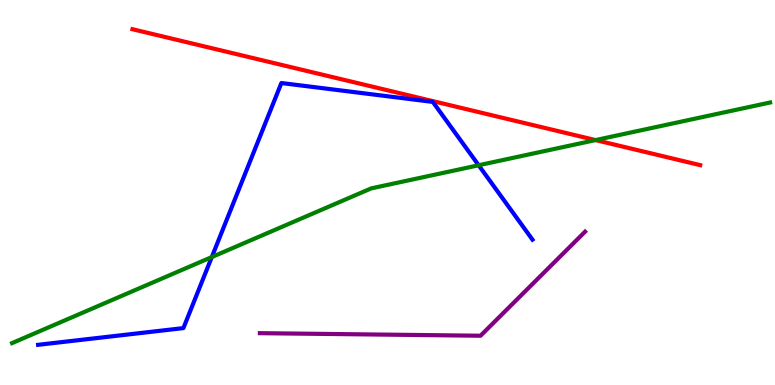[{'lines': ['blue', 'red'], 'intersections': []}, {'lines': ['green', 'red'], 'intersections': [{'x': 7.68, 'y': 6.36}]}, {'lines': ['purple', 'red'], 'intersections': []}, {'lines': ['blue', 'green'], 'intersections': [{'x': 2.73, 'y': 3.32}, {'x': 6.18, 'y': 5.71}]}, {'lines': ['blue', 'purple'], 'intersections': []}, {'lines': ['green', 'purple'], 'intersections': []}]